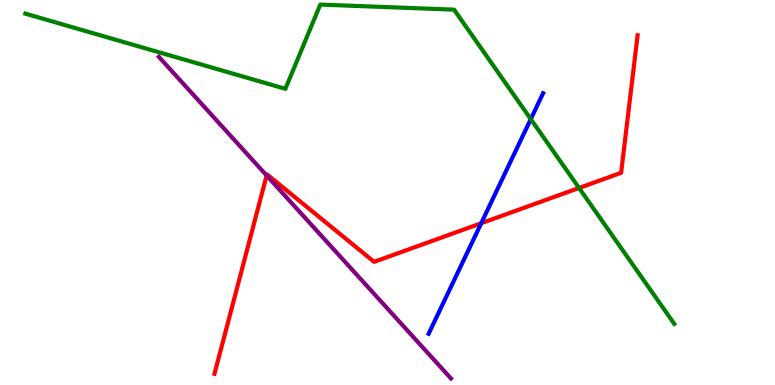[{'lines': ['blue', 'red'], 'intersections': [{'x': 6.21, 'y': 4.2}]}, {'lines': ['green', 'red'], 'intersections': [{'x': 7.47, 'y': 5.12}]}, {'lines': ['purple', 'red'], 'intersections': [{'x': 3.44, 'y': 5.44}]}, {'lines': ['blue', 'green'], 'intersections': [{'x': 6.85, 'y': 6.91}]}, {'lines': ['blue', 'purple'], 'intersections': []}, {'lines': ['green', 'purple'], 'intersections': []}]